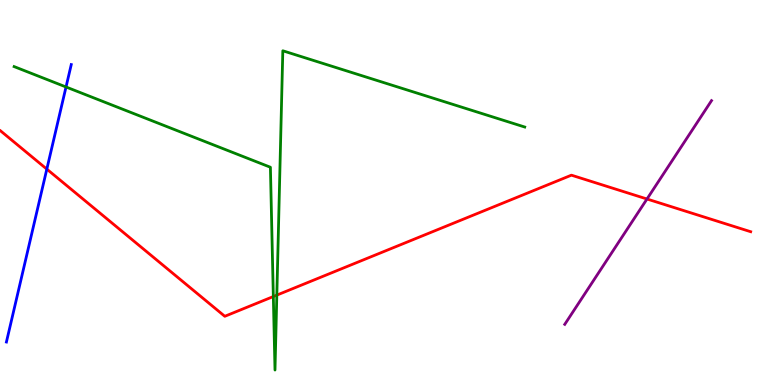[{'lines': ['blue', 'red'], 'intersections': [{'x': 0.604, 'y': 5.61}]}, {'lines': ['green', 'red'], 'intersections': [{'x': 3.53, 'y': 2.3}, {'x': 3.57, 'y': 2.33}]}, {'lines': ['purple', 'red'], 'intersections': [{'x': 8.35, 'y': 4.83}]}, {'lines': ['blue', 'green'], 'intersections': [{'x': 0.852, 'y': 7.74}]}, {'lines': ['blue', 'purple'], 'intersections': []}, {'lines': ['green', 'purple'], 'intersections': []}]